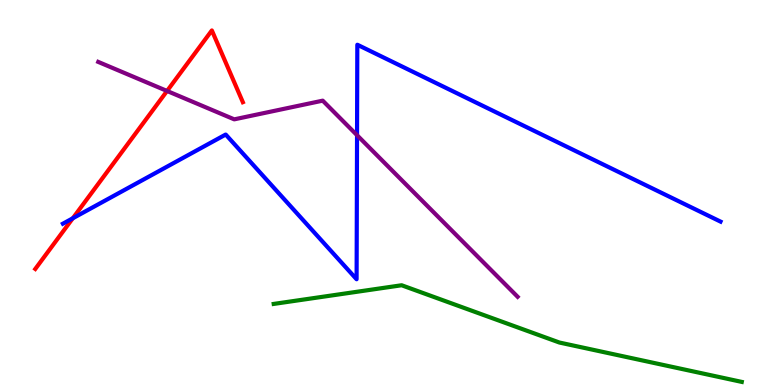[{'lines': ['blue', 'red'], 'intersections': [{'x': 0.939, 'y': 4.33}]}, {'lines': ['green', 'red'], 'intersections': []}, {'lines': ['purple', 'red'], 'intersections': [{'x': 2.16, 'y': 7.64}]}, {'lines': ['blue', 'green'], 'intersections': []}, {'lines': ['blue', 'purple'], 'intersections': [{'x': 4.61, 'y': 6.49}]}, {'lines': ['green', 'purple'], 'intersections': []}]